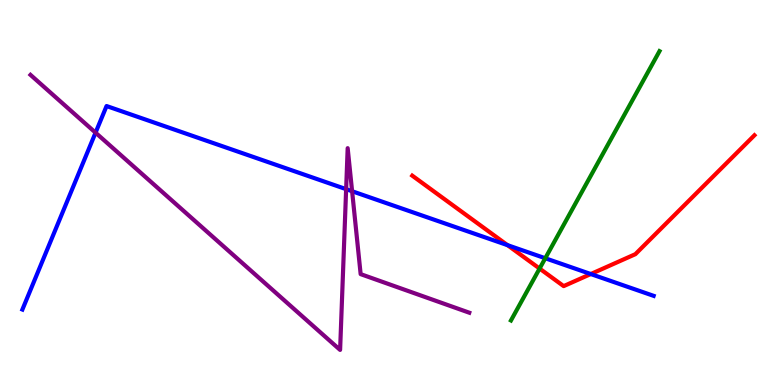[{'lines': ['blue', 'red'], 'intersections': [{'x': 6.55, 'y': 3.63}, {'x': 7.62, 'y': 2.88}]}, {'lines': ['green', 'red'], 'intersections': [{'x': 6.96, 'y': 3.02}]}, {'lines': ['purple', 'red'], 'intersections': []}, {'lines': ['blue', 'green'], 'intersections': [{'x': 7.04, 'y': 3.29}]}, {'lines': ['blue', 'purple'], 'intersections': [{'x': 1.23, 'y': 6.55}, {'x': 4.47, 'y': 5.09}, {'x': 4.54, 'y': 5.03}]}, {'lines': ['green', 'purple'], 'intersections': []}]